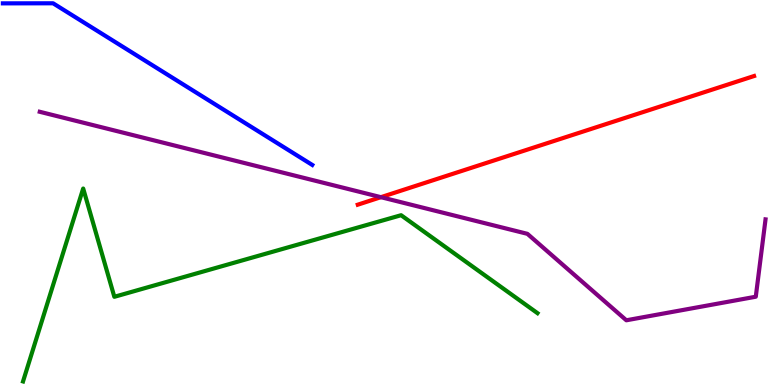[{'lines': ['blue', 'red'], 'intersections': []}, {'lines': ['green', 'red'], 'intersections': []}, {'lines': ['purple', 'red'], 'intersections': [{'x': 4.92, 'y': 4.88}]}, {'lines': ['blue', 'green'], 'intersections': []}, {'lines': ['blue', 'purple'], 'intersections': []}, {'lines': ['green', 'purple'], 'intersections': []}]